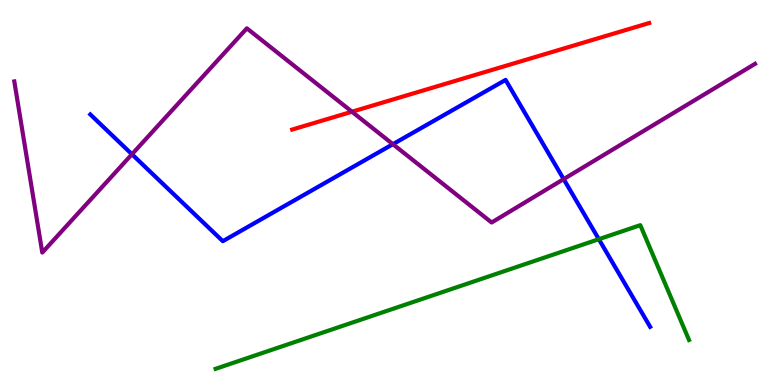[{'lines': ['blue', 'red'], 'intersections': []}, {'lines': ['green', 'red'], 'intersections': []}, {'lines': ['purple', 'red'], 'intersections': [{'x': 4.54, 'y': 7.1}]}, {'lines': ['blue', 'green'], 'intersections': [{'x': 7.73, 'y': 3.79}]}, {'lines': ['blue', 'purple'], 'intersections': [{'x': 1.7, 'y': 5.99}, {'x': 5.07, 'y': 6.25}, {'x': 7.27, 'y': 5.35}]}, {'lines': ['green', 'purple'], 'intersections': []}]